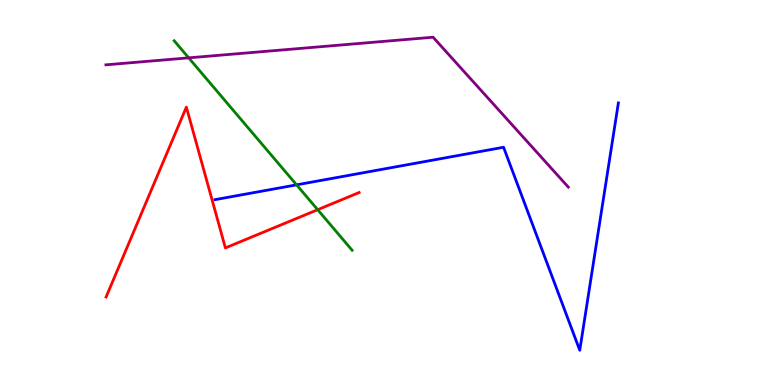[{'lines': ['blue', 'red'], 'intersections': []}, {'lines': ['green', 'red'], 'intersections': [{'x': 4.1, 'y': 4.55}]}, {'lines': ['purple', 'red'], 'intersections': []}, {'lines': ['blue', 'green'], 'intersections': [{'x': 3.83, 'y': 5.2}]}, {'lines': ['blue', 'purple'], 'intersections': []}, {'lines': ['green', 'purple'], 'intersections': [{'x': 2.43, 'y': 8.5}]}]